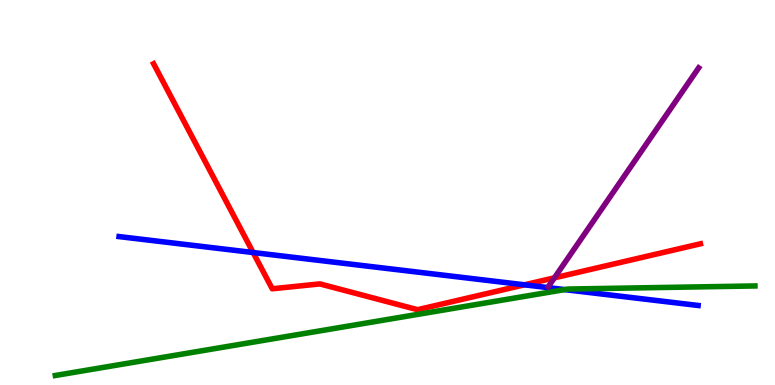[{'lines': ['blue', 'red'], 'intersections': [{'x': 3.27, 'y': 3.44}, {'x': 6.77, 'y': 2.6}]}, {'lines': ['green', 'red'], 'intersections': []}, {'lines': ['purple', 'red'], 'intersections': [{'x': 7.15, 'y': 2.78}]}, {'lines': ['blue', 'green'], 'intersections': [{'x': 7.29, 'y': 2.48}]}, {'lines': ['blue', 'purple'], 'intersections': []}, {'lines': ['green', 'purple'], 'intersections': []}]